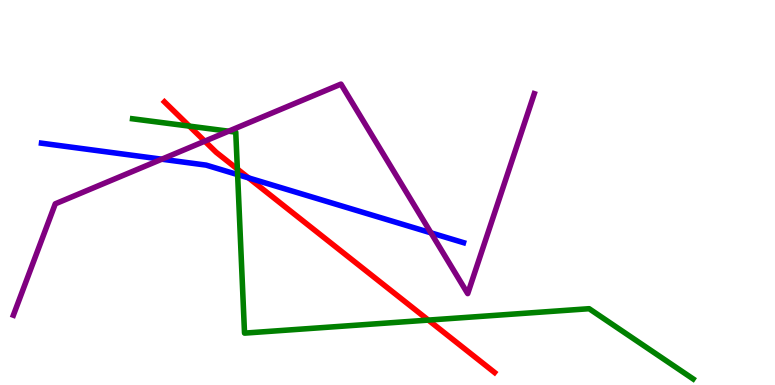[{'lines': ['blue', 'red'], 'intersections': [{'x': 3.21, 'y': 5.38}]}, {'lines': ['green', 'red'], 'intersections': [{'x': 2.44, 'y': 6.72}, {'x': 3.06, 'y': 5.61}, {'x': 5.53, 'y': 1.69}]}, {'lines': ['purple', 'red'], 'intersections': [{'x': 2.64, 'y': 6.33}]}, {'lines': ['blue', 'green'], 'intersections': [{'x': 3.07, 'y': 5.47}]}, {'lines': ['blue', 'purple'], 'intersections': [{'x': 2.09, 'y': 5.86}, {'x': 5.56, 'y': 3.95}]}, {'lines': ['green', 'purple'], 'intersections': [{'x': 2.95, 'y': 6.59}]}]